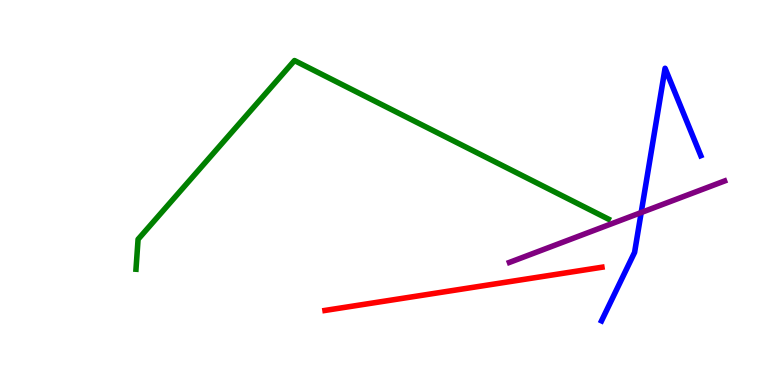[{'lines': ['blue', 'red'], 'intersections': []}, {'lines': ['green', 'red'], 'intersections': []}, {'lines': ['purple', 'red'], 'intersections': []}, {'lines': ['blue', 'green'], 'intersections': []}, {'lines': ['blue', 'purple'], 'intersections': [{'x': 8.27, 'y': 4.48}]}, {'lines': ['green', 'purple'], 'intersections': []}]